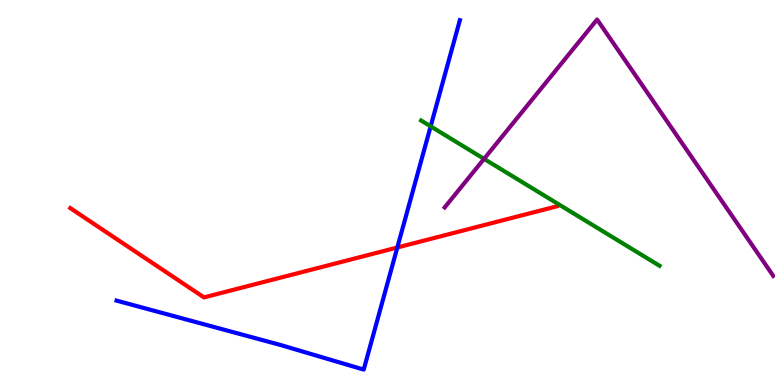[{'lines': ['blue', 'red'], 'intersections': [{'x': 5.13, 'y': 3.57}]}, {'lines': ['green', 'red'], 'intersections': []}, {'lines': ['purple', 'red'], 'intersections': []}, {'lines': ['blue', 'green'], 'intersections': [{'x': 5.56, 'y': 6.72}]}, {'lines': ['blue', 'purple'], 'intersections': []}, {'lines': ['green', 'purple'], 'intersections': [{'x': 6.25, 'y': 5.87}]}]